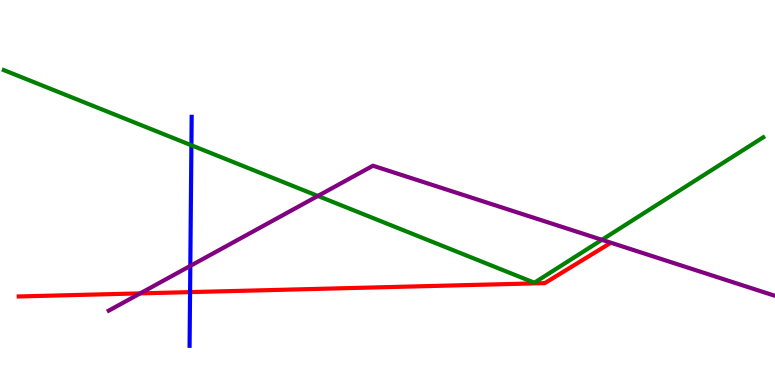[{'lines': ['blue', 'red'], 'intersections': [{'x': 2.45, 'y': 2.41}]}, {'lines': ['green', 'red'], 'intersections': []}, {'lines': ['purple', 'red'], 'intersections': [{'x': 1.81, 'y': 2.38}]}, {'lines': ['blue', 'green'], 'intersections': [{'x': 2.47, 'y': 6.23}]}, {'lines': ['blue', 'purple'], 'intersections': [{'x': 2.46, 'y': 3.09}]}, {'lines': ['green', 'purple'], 'intersections': [{'x': 4.1, 'y': 4.91}, {'x': 7.77, 'y': 3.77}]}]